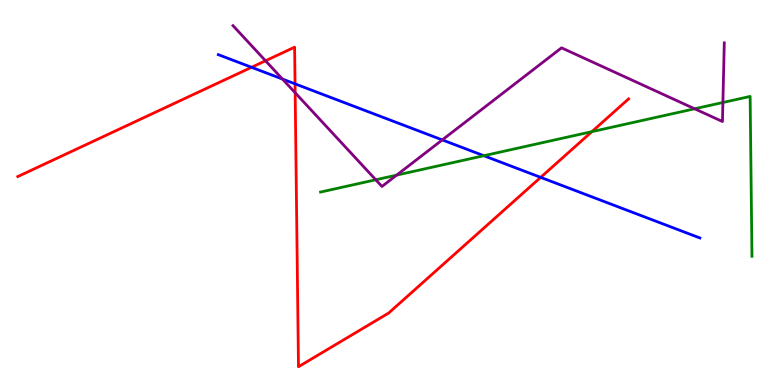[{'lines': ['blue', 'red'], 'intersections': [{'x': 3.25, 'y': 8.25}, {'x': 3.81, 'y': 7.82}, {'x': 6.98, 'y': 5.39}]}, {'lines': ['green', 'red'], 'intersections': [{'x': 7.64, 'y': 6.58}]}, {'lines': ['purple', 'red'], 'intersections': [{'x': 3.43, 'y': 8.42}, {'x': 3.81, 'y': 7.59}]}, {'lines': ['blue', 'green'], 'intersections': [{'x': 6.24, 'y': 5.96}]}, {'lines': ['blue', 'purple'], 'intersections': [{'x': 3.64, 'y': 7.95}, {'x': 5.71, 'y': 6.37}]}, {'lines': ['green', 'purple'], 'intersections': [{'x': 4.85, 'y': 5.33}, {'x': 5.12, 'y': 5.45}, {'x': 8.96, 'y': 7.17}, {'x': 9.33, 'y': 7.34}]}]